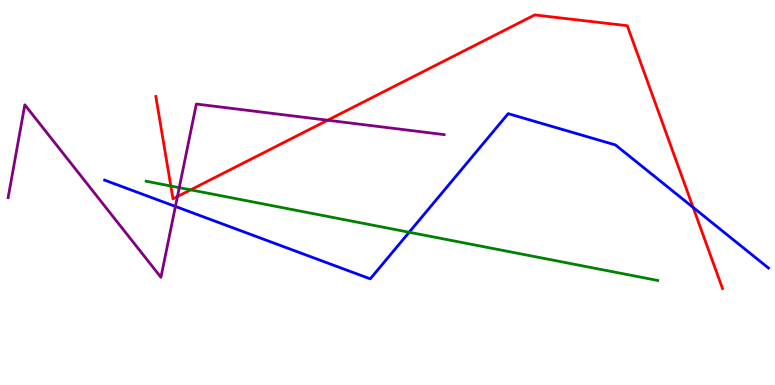[{'lines': ['blue', 'red'], 'intersections': [{'x': 8.94, 'y': 4.61}]}, {'lines': ['green', 'red'], 'intersections': [{'x': 2.2, 'y': 5.17}, {'x': 2.46, 'y': 5.07}]}, {'lines': ['purple', 'red'], 'intersections': [{'x': 2.29, 'y': 4.89}, {'x': 4.23, 'y': 6.88}]}, {'lines': ['blue', 'green'], 'intersections': [{'x': 5.28, 'y': 3.97}]}, {'lines': ['blue', 'purple'], 'intersections': [{'x': 2.26, 'y': 4.64}]}, {'lines': ['green', 'purple'], 'intersections': [{'x': 2.31, 'y': 5.13}]}]